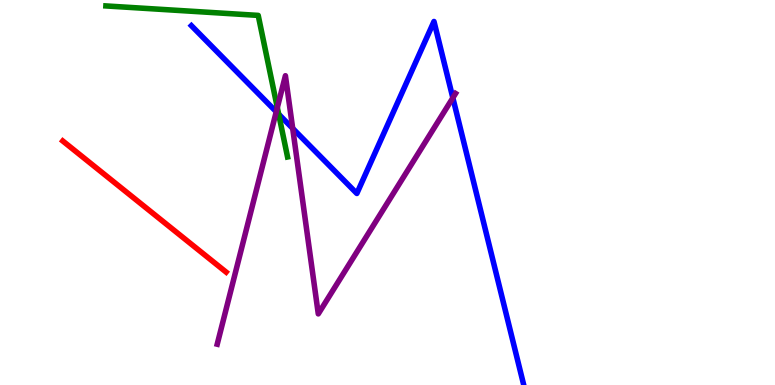[{'lines': ['blue', 'red'], 'intersections': []}, {'lines': ['green', 'red'], 'intersections': []}, {'lines': ['purple', 'red'], 'intersections': []}, {'lines': ['blue', 'green'], 'intersections': [{'x': 3.6, 'y': 7.03}]}, {'lines': ['blue', 'purple'], 'intersections': [{'x': 3.56, 'y': 7.1}, {'x': 3.78, 'y': 6.66}, {'x': 5.84, 'y': 7.46}]}, {'lines': ['green', 'purple'], 'intersections': [{'x': 3.58, 'y': 7.21}]}]